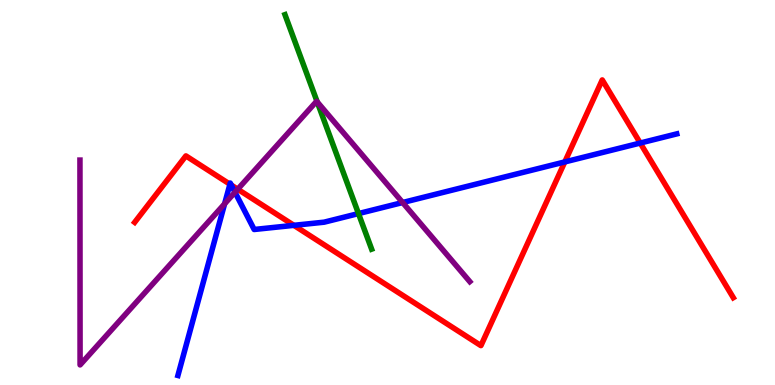[{'lines': ['blue', 'red'], 'intersections': [{'x': 2.97, 'y': 5.22}, {'x': 2.98, 'y': 5.19}, {'x': 3.79, 'y': 4.15}, {'x': 7.29, 'y': 5.79}, {'x': 8.26, 'y': 6.28}]}, {'lines': ['green', 'red'], 'intersections': []}, {'lines': ['purple', 'red'], 'intersections': [{'x': 3.07, 'y': 5.09}]}, {'lines': ['blue', 'green'], 'intersections': [{'x': 4.63, 'y': 4.45}]}, {'lines': ['blue', 'purple'], 'intersections': [{'x': 2.9, 'y': 4.71}, {'x': 3.03, 'y': 5.01}, {'x': 5.2, 'y': 4.74}]}, {'lines': ['green', 'purple'], 'intersections': [{'x': 4.09, 'y': 7.35}]}]